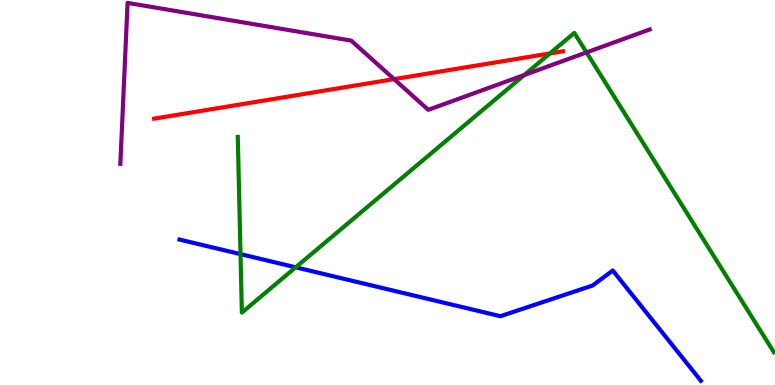[{'lines': ['blue', 'red'], 'intersections': []}, {'lines': ['green', 'red'], 'intersections': [{'x': 7.1, 'y': 8.61}]}, {'lines': ['purple', 'red'], 'intersections': [{'x': 5.09, 'y': 7.94}]}, {'lines': ['blue', 'green'], 'intersections': [{'x': 3.1, 'y': 3.4}, {'x': 3.82, 'y': 3.06}]}, {'lines': ['blue', 'purple'], 'intersections': []}, {'lines': ['green', 'purple'], 'intersections': [{'x': 6.76, 'y': 8.05}, {'x': 7.57, 'y': 8.64}]}]